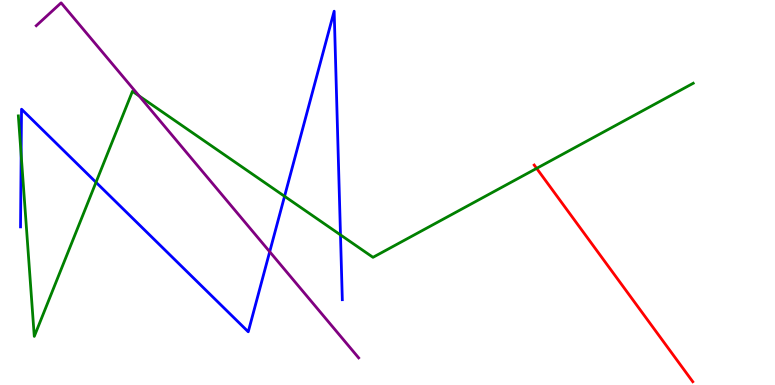[{'lines': ['blue', 'red'], 'intersections': []}, {'lines': ['green', 'red'], 'intersections': [{'x': 6.92, 'y': 5.63}]}, {'lines': ['purple', 'red'], 'intersections': []}, {'lines': ['blue', 'green'], 'intersections': [{'x': 0.273, 'y': 5.98}, {'x': 1.24, 'y': 5.26}, {'x': 3.67, 'y': 4.9}, {'x': 4.39, 'y': 3.9}]}, {'lines': ['blue', 'purple'], 'intersections': [{'x': 3.48, 'y': 3.46}]}, {'lines': ['green', 'purple'], 'intersections': [{'x': 1.8, 'y': 7.51}]}]